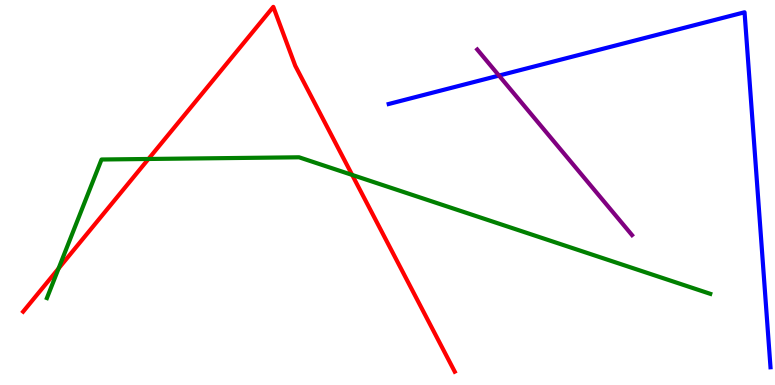[{'lines': ['blue', 'red'], 'intersections': []}, {'lines': ['green', 'red'], 'intersections': [{'x': 0.756, 'y': 3.03}, {'x': 1.92, 'y': 5.87}, {'x': 4.54, 'y': 5.46}]}, {'lines': ['purple', 'red'], 'intersections': []}, {'lines': ['blue', 'green'], 'intersections': []}, {'lines': ['blue', 'purple'], 'intersections': [{'x': 6.44, 'y': 8.04}]}, {'lines': ['green', 'purple'], 'intersections': []}]